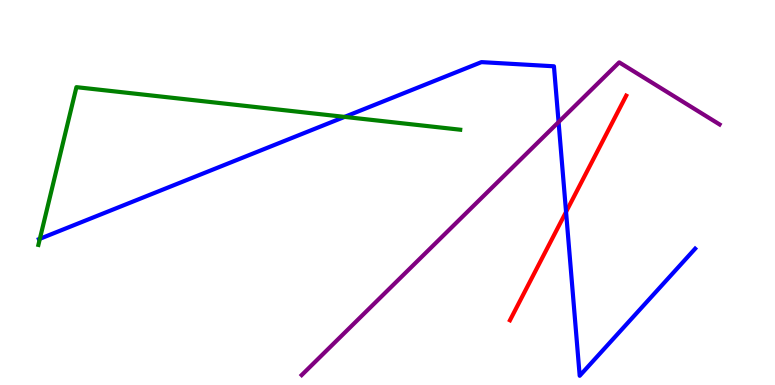[{'lines': ['blue', 'red'], 'intersections': [{'x': 7.3, 'y': 4.5}]}, {'lines': ['green', 'red'], 'intersections': []}, {'lines': ['purple', 'red'], 'intersections': []}, {'lines': ['blue', 'green'], 'intersections': [{'x': 0.514, 'y': 3.8}, {'x': 4.45, 'y': 6.96}]}, {'lines': ['blue', 'purple'], 'intersections': [{'x': 7.21, 'y': 6.83}]}, {'lines': ['green', 'purple'], 'intersections': []}]